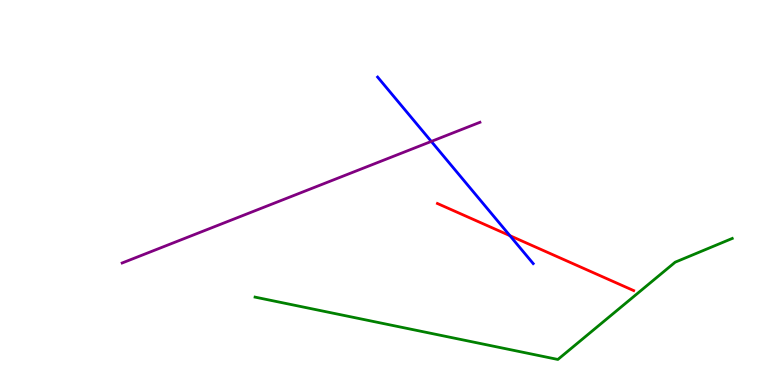[{'lines': ['blue', 'red'], 'intersections': [{'x': 6.58, 'y': 3.88}]}, {'lines': ['green', 'red'], 'intersections': []}, {'lines': ['purple', 'red'], 'intersections': []}, {'lines': ['blue', 'green'], 'intersections': []}, {'lines': ['blue', 'purple'], 'intersections': [{'x': 5.57, 'y': 6.33}]}, {'lines': ['green', 'purple'], 'intersections': []}]